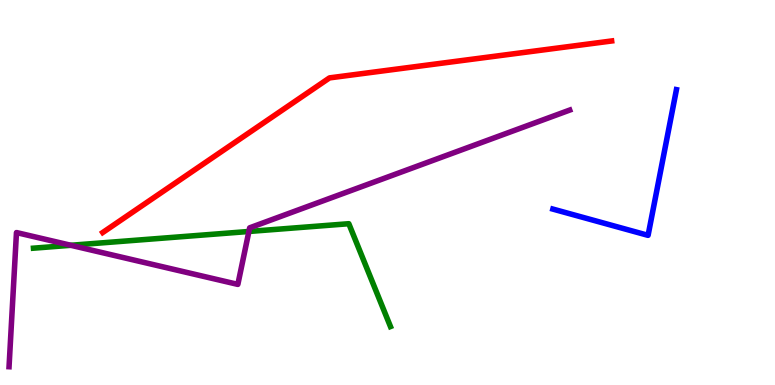[{'lines': ['blue', 'red'], 'intersections': []}, {'lines': ['green', 'red'], 'intersections': []}, {'lines': ['purple', 'red'], 'intersections': []}, {'lines': ['blue', 'green'], 'intersections': []}, {'lines': ['blue', 'purple'], 'intersections': []}, {'lines': ['green', 'purple'], 'intersections': [{'x': 0.914, 'y': 3.63}, {'x': 3.21, 'y': 3.99}]}]